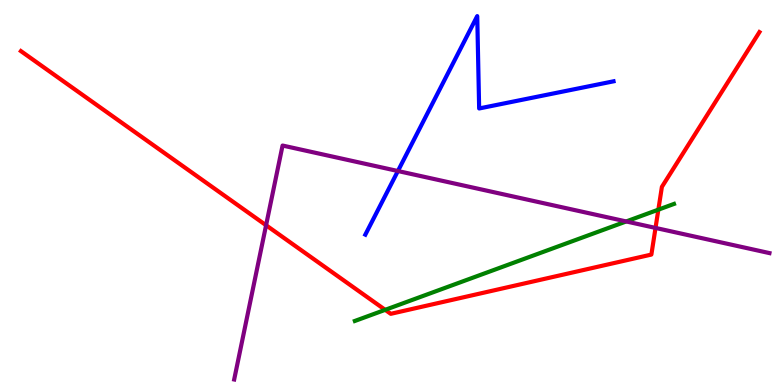[{'lines': ['blue', 'red'], 'intersections': []}, {'lines': ['green', 'red'], 'intersections': [{'x': 4.97, 'y': 1.95}, {'x': 8.49, 'y': 4.55}]}, {'lines': ['purple', 'red'], 'intersections': [{'x': 3.43, 'y': 4.15}, {'x': 8.46, 'y': 4.08}]}, {'lines': ['blue', 'green'], 'intersections': []}, {'lines': ['blue', 'purple'], 'intersections': [{'x': 5.13, 'y': 5.56}]}, {'lines': ['green', 'purple'], 'intersections': [{'x': 8.08, 'y': 4.25}]}]